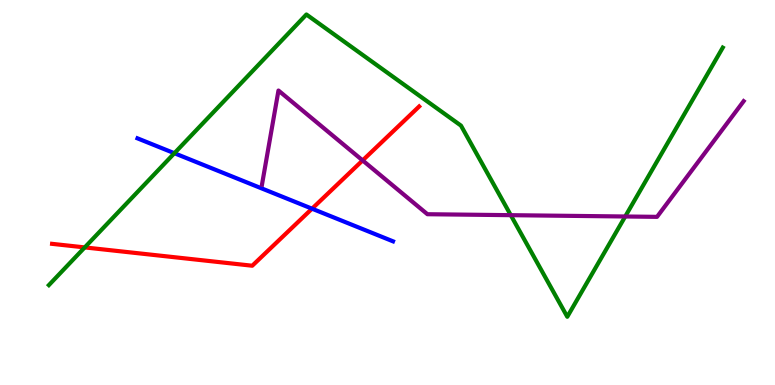[{'lines': ['blue', 'red'], 'intersections': [{'x': 4.03, 'y': 4.58}]}, {'lines': ['green', 'red'], 'intersections': [{'x': 1.09, 'y': 3.57}]}, {'lines': ['purple', 'red'], 'intersections': [{'x': 4.68, 'y': 5.83}]}, {'lines': ['blue', 'green'], 'intersections': [{'x': 2.25, 'y': 6.02}]}, {'lines': ['blue', 'purple'], 'intersections': []}, {'lines': ['green', 'purple'], 'intersections': [{'x': 6.59, 'y': 4.41}, {'x': 8.07, 'y': 4.38}]}]